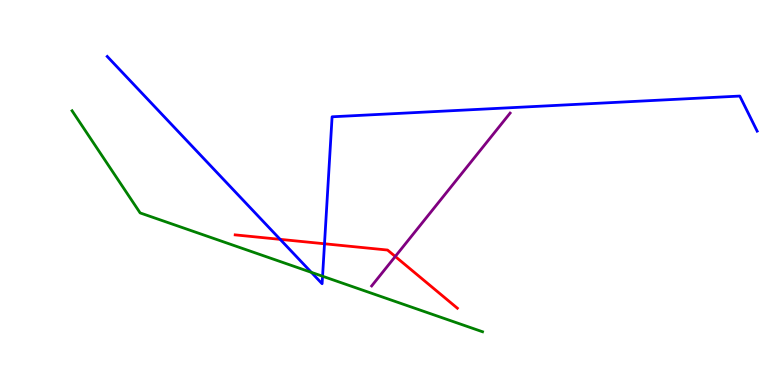[{'lines': ['blue', 'red'], 'intersections': [{'x': 3.61, 'y': 3.78}, {'x': 4.19, 'y': 3.67}]}, {'lines': ['green', 'red'], 'intersections': []}, {'lines': ['purple', 'red'], 'intersections': [{'x': 5.1, 'y': 3.34}]}, {'lines': ['blue', 'green'], 'intersections': [{'x': 4.02, 'y': 2.93}, {'x': 4.16, 'y': 2.83}]}, {'lines': ['blue', 'purple'], 'intersections': []}, {'lines': ['green', 'purple'], 'intersections': []}]